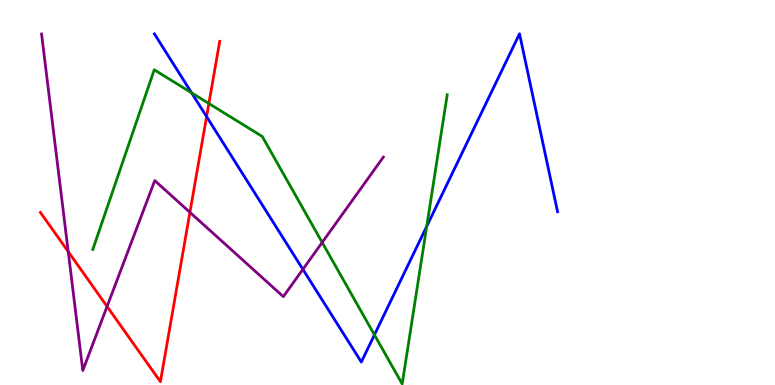[{'lines': ['blue', 'red'], 'intersections': [{'x': 2.67, 'y': 6.97}]}, {'lines': ['green', 'red'], 'intersections': [{'x': 2.7, 'y': 7.31}]}, {'lines': ['purple', 'red'], 'intersections': [{'x': 0.881, 'y': 3.46}, {'x': 1.38, 'y': 2.04}, {'x': 2.45, 'y': 4.49}]}, {'lines': ['blue', 'green'], 'intersections': [{'x': 2.47, 'y': 7.59}, {'x': 4.83, 'y': 1.3}, {'x': 5.51, 'y': 4.12}]}, {'lines': ['blue', 'purple'], 'intersections': [{'x': 3.91, 'y': 3.0}]}, {'lines': ['green', 'purple'], 'intersections': [{'x': 4.16, 'y': 3.7}]}]